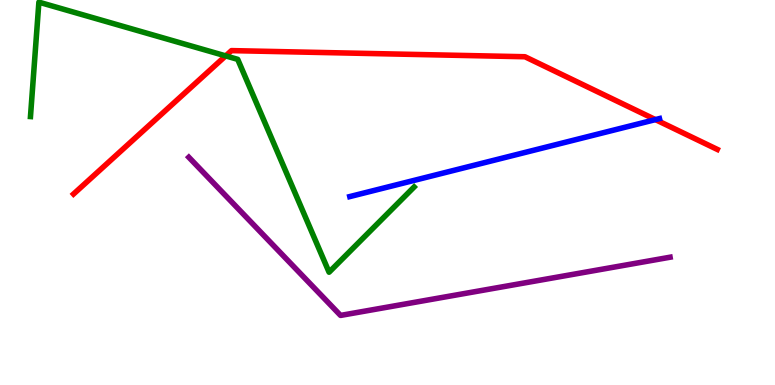[{'lines': ['blue', 'red'], 'intersections': [{'x': 8.46, 'y': 6.89}]}, {'lines': ['green', 'red'], 'intersections': [{'x': 2.91, 'y': 8.55}]}, {'lines': ['purple', 'red'], 'intersections': []}, {'lines': ['blue', 'green'], 'intersections': []}, {'lines': ['blue', 'purple'], 'intersections': []}, {'lines': ['green', 'purple'], 'intersections': []}]